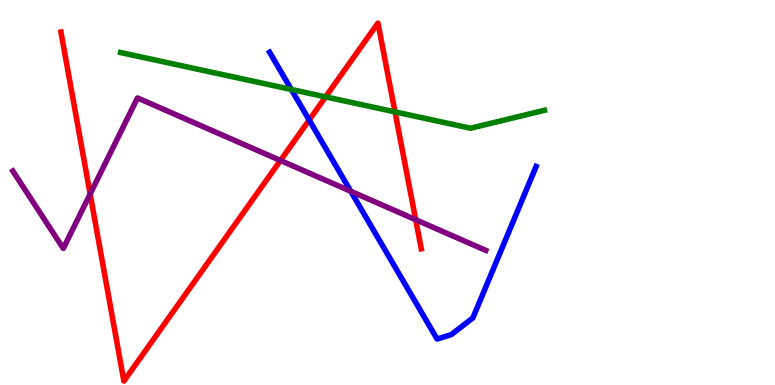[{'lines': ['blue', 'red'], 'intersections': [{'x': 3.99, 'y': 6.88}]}, {'lines': ['green', 'red'], 'intersections': [{'x': 4.2, 'y': 7.48}, {'x': 5.1, 'y': 7.09}]}, {'lines': ['purple', 'red'], 'intersections': [{'x': 1.16, 'y': 4.96}, {'x': 3.62, 'y': 5.83}, {'x': 5.36, 'y': 4.29}]}, {'lines': ['blue', 'green'], 'intersections': [{'x': 3.76, 'y': 7.68}]}, {'lines': ['blue', 'purple'], 'intersections': [{'x': 4.53, 'y': 5.03}]}, {'lines': ['green', 'purple'], 'intersections': []}]